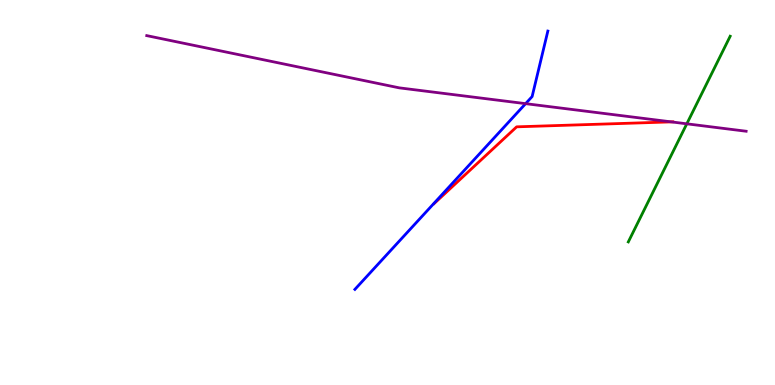[{'lines': ['blue', 'red'], 'intersections': []}, {'lines': ['green', 'red'], 'intersections': []}, {'lines': ['purple', 'red'], 'intersections': [{'x': 8.66, 'y': 6.83}]}, {'lines': ['blue', 'green'], 'intersections': []}, {'lines': ['blue', 'purple'], 'intersections': [{'x': 6.78, 'y': 7.31}]}, {'lines': ['green', 'purple'], 'intersections': [{'x': 8.86, 'y': 6.78}]}]